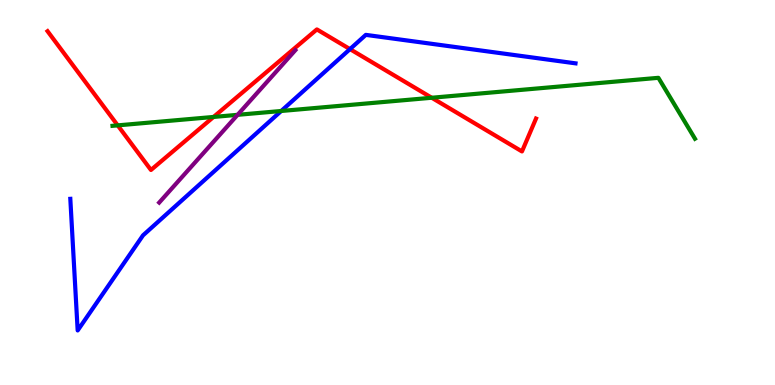[{'lines': ['blue', 'red'], 'intersections': [{'x': 4.52, 'y': 8.72}]}, {'lines': ['green', 'red'], 'intersections': [{'x': 1.52, 'y': 6.74}, {'x': 2.76, 'y': 6.96}, {'x': 5.57, 'y': 7.46}]}, {'lines': ['purple', 'red'], 'intersections': []}, {'lines': ['blue', 'green'], 'intersections': [{'x': 3.63, 'y': 7.12}]}, {'lines': ['blue', 'purple'], 'intersections': []}, {'lines': ['green', 'purple'], 'intersections': [{'x': 3.07, 'y': 7.02}]}]